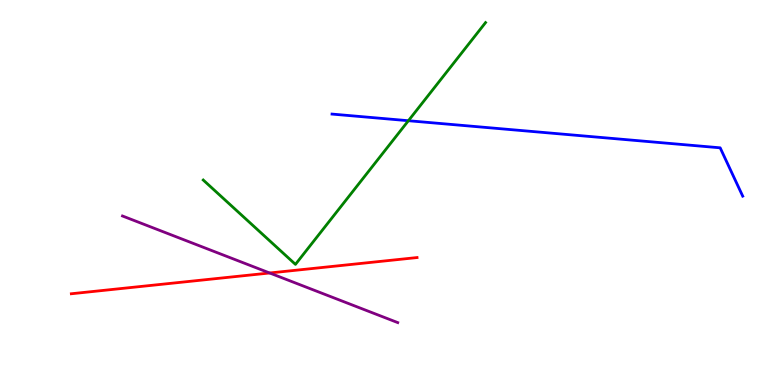[{'lines': ['blue', 'red'], 'intersections': []}, {'lines': ['green', 'red'], 'intersections': []}, {'lines': ['purple', 'red'], 'intersections': [{'x': 3.48, 'y': 2.91}]}, {'lines': ['blue', 'green'], 'intersections': [{'x': 5.27, 'y': 6.86}]}, {'lines': ['blue', 'purple'], 'intersections': []}, {'lines': ['green', 'purple'], 'intersections': []}]